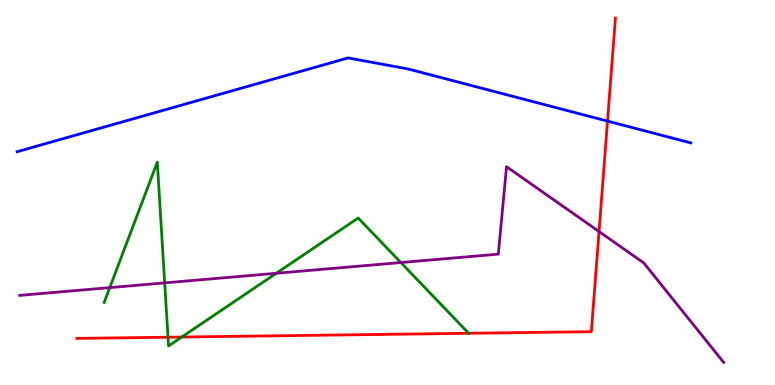[{'lines': ['blue', 'red'], 'intersections': [{'x': 7.84, 'y': 6.85}]}, {'lines': ['green', 'red'], 'intersections': [{'x': 2.17, 'y': 1.24}, {'x': 2.35, 'y': 1.25}, {'x': 6.05, 'y': 1.34}]}, {'lines': ['purple', 'red'], 'intersections': [{'x': 7.73, 'y': 3.99}]}, {'lines': ['blue', 'green'], 'intersections': []}, {'lines': ['blue', 'purple'], 'intersections': []}, {'lines': ['green', 'purple'], 'intersections': [{'x': 1.42, 'y': 2.53}, {'x': 2.13, 'y': 2.65}, {'x': 3.57, 'y': 2.9}, {'x': 5.17, 'y': 3.18}]}]